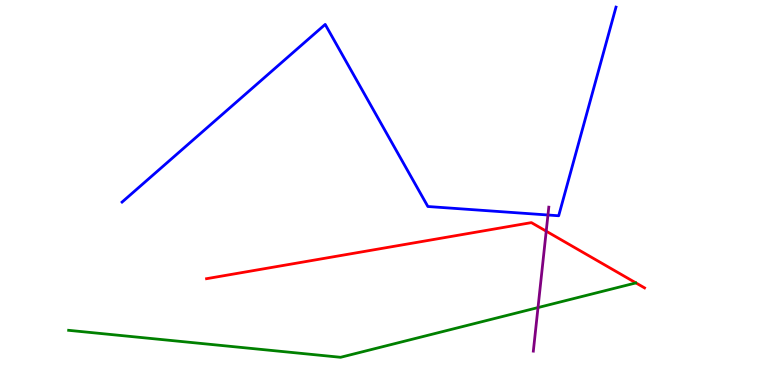[{'lines': ['blue', 'red'], 'intersections': []}, {'lines': ['green', 'red'], 'intersections': []}, {'lines': ['purple', 'red'], 'intersections': [{'x': 7.05, 'y': 4.0}]}, {'lines': ['blue', 'green'], 'intersections': []}, {'lines': ['blue', 'purple'], 'intersections': [{'x': 7.07, 'y': 4.42}]}, {'lines': ['green', 'purple'], 'intersections': [{'x': 6.94, 'y': 2.01}]}]